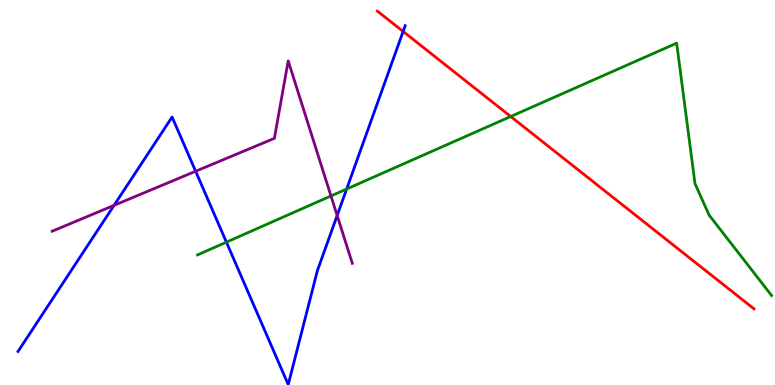[{'lines': ['blue', 'red'], 'intersections': [{'x': 5.2, 'y': 9.18}]}, {'lines': ['green', 'red'], 'intersections': [{'x': 6.59, 'y': 6.97}]}, {'lines': ['purple', 'red'], 'intersections': []}, {'lines': ['blue', 'green'], 'intersections': [{'x': 2.92, 'y': 3.71}, {'x': 4.47, 'y': 5.09}]}, {'lines': ['blue', 'purple'], 'intersections': [{'x': 1.47, 'y': 4.67}, {'x': 2.52, 'y': 5.55}, {'x': 4.35, 'y': 4.4}]}, {'lines': ['green', 'purple'], 'intersections': [{'x': 4.27, 'y': 4.91}]}]